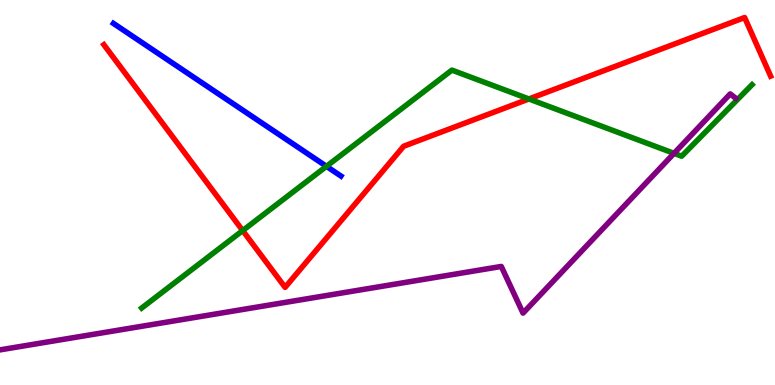[{'lines': ['blue', 'red'], 'intersections': []}, {'lines': ['green', 'red'], 'intersections': [{'x': 3.13, 'y': 4.01}, {'x': 6.82, 'y': 7.43}]}, {'lines': ['purple', 'red'], 'intersections': []}, {'lines': ['blue', 'green'], 'intersections': [{'x': 4.21, 'y': 5.68}]}, {'lines': ['blue', 'purple'], 'intersections': []}, {'lines': ['green', 'purple'], 'intersections': [{'x': 8.7, 'y': 6.02}]}]